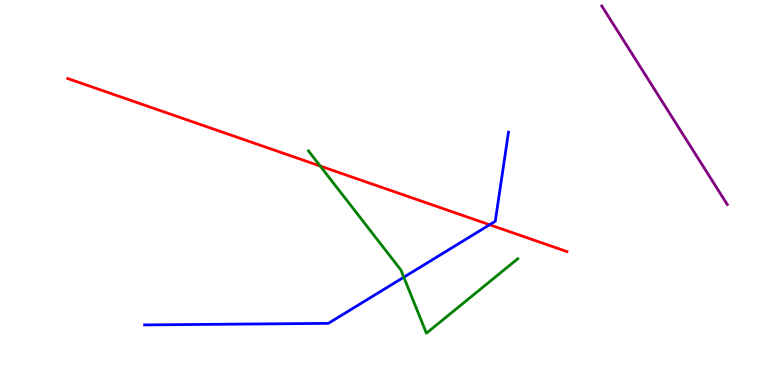[{'lines': ['blue', 'red'], 'intersections': [{'x': 6.32, 'y': 4.16}]}, {'lines': ['green', 'red'], 'intersections': [{'x': 4.13, 'y': 5.69}]}, {'lines': ['purple', 'red'], 'intersections': []}, {'lines': ['blue', 'green'], 'intersections': [{'x': 5.21, 'y': 2.8}]}, {'lines': ['blue', 'purple'], 'intersections': []}, {'lines': ['green', 'purple'], 'intersections': []}]